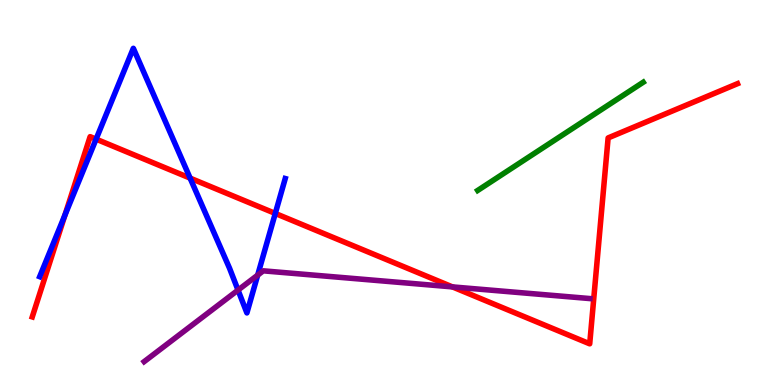[{'lines': ['blue', 'red'], 'intersections': [{'x': 0.838, 'y': 4.42}, {'x': 1.24, 'y': 6.39}, {'x': 2.45, 'y': 5.37}, {'x': 3.55, 'y': 4.46}]}, {'lines': ['green', 'red'], 'intersections': []}, {'lines': ['purple', 'red'], 'intersections': [{'x': 5.84, 'y': 2.55}]}, {'lines': ['blue', 'green'], 'intersections': []}, {'lines': ['blue', 'purple'], 'intersections': [{'x': 3.07, 'y': 2.47}, {'x': 3.32, 'y': 2.85}]}, {'lines': ['green', 'purple'], 'intersections': []}]